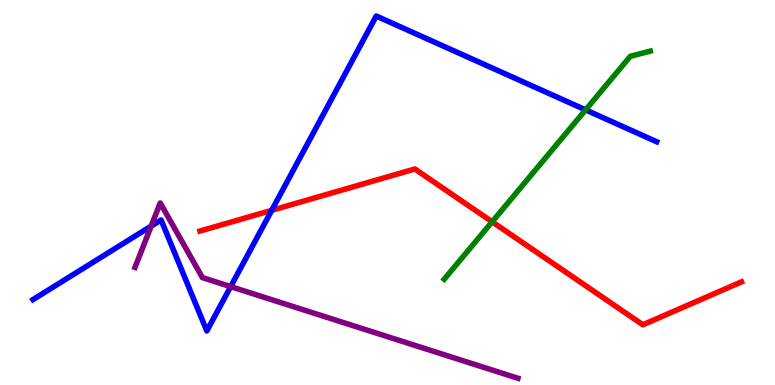[{'lines': ['blue', 'red'], 'intersections': [{'x': 3.51, 'y': 4.54}]}, {'lines': ['green', 'red'], 'intersections': [{'x': 6.35, 'y': 4.24}]}, {'lines': ['purple', 'red'], 'intersections': []}, {'lines': ['blue', 'green'], 'intersections': [{'x': 7.56, 'y': 7.15}]}, {'lines': ['blue', 'purple'], 'intersections': [{'x': 1.95, 'y': 4.13}, {'x': 2.98, 'y': 2.56}]}, {'lines': ['green', 'purple'], 'intersections': []}]